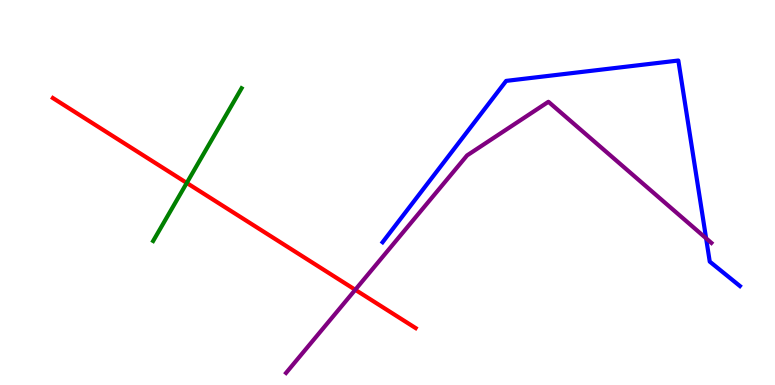[{'lines': ['blue', 'red'], 'intersections': []}, {'lines': ['green', 'red'], 'intersections': [{'x': 2.41, 'y': 5.25}]}, {'lines': ['purple', 'red'], 'intersections': [{'x': 4.58, 'y': 2.47}]}, {'lines': ['blue', 'green'], 'intersections': []}, {'lines': ['blue', 'purple'], 'intersections': [{'x': 9.11, 'y': 3.81}]}, {'lines': ['green', 'purple'], 'intersections': []}]